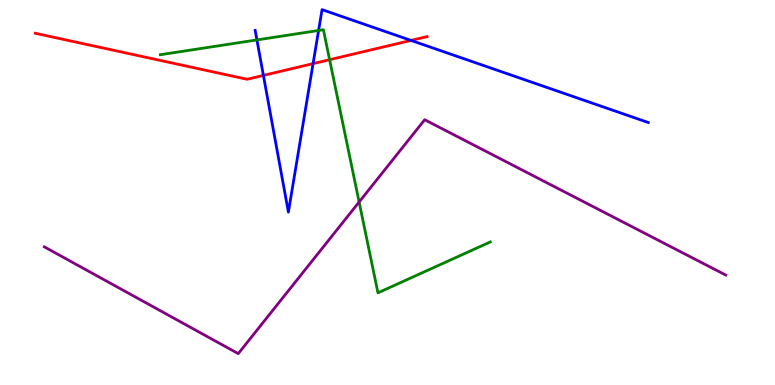[{'lines': ['blue', 'red'], 'intersections': [{'x': 3.4, 'y': 8.04}, {'x': 4.04, 'y': 8.35}, {'x': 5.3, 'y': 8.95}]}, {'lines': ['green', 'red'], 'intersections': [{'x': 4.25, 'y': 8.45}]}, {'lines': ['purple', 'red'], 'intersections': []}, {'lines': ['blue', 'green'], 'intersections': [{'x': 3.32, 'y': 8.96}, {'x': 4.11, 'y': 9.21}]}, {'lines': ['blue', 'purple'], 'intersections': []}, {'lines': ['green', 'purple'], 'intersections': [{'x': 4.63, 'y': 4.75}]}]